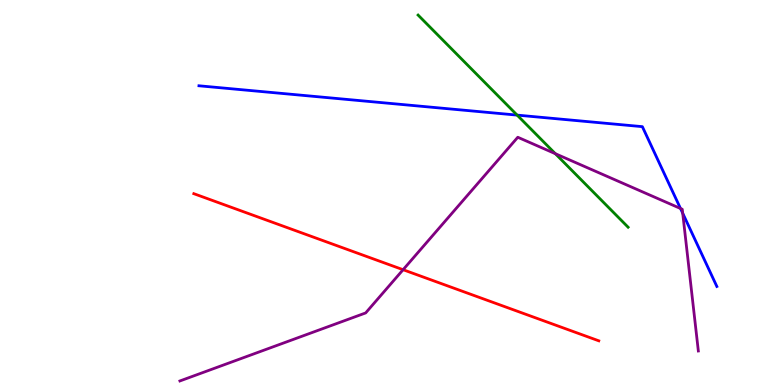[{'lines': ['blue', 'red'], 'intersections': []}, {'lines': ['green', 'red'], 'intersections': []}, {'lines': ['purple', 'red'], 'intersections': [{'x': 5.2, 'y': 2.99}]}, {'lines': ['blue', 'green'], 'intersections': [{'x': 6.67, 'y': 7.01}]}, {'lines': ['blue', 'purple'], 'intersections': [{'x': 8.78, 'y': 4.58}, {'x': 8.81, 'y': 4.46}]}, {'lines': ['green', 'purple'], 'intersections': [{'x': 7.17, 'y': 6.01}]}]